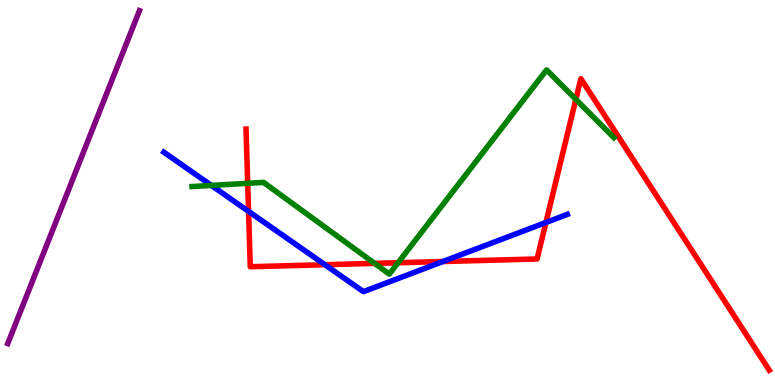[{'lines': ['blue', 'red'], 'intersections': [{'x': 3.21, 'y': 4.51}, {'x': 4.19, 'y': 3.12}, {'x': 5.72, 'y': 3.21}, {'x': 7.04, 'y': 4.22}]}, {'lines': ['green', 'red'], 'intersections': [{'x': 3.2, 'y': 5.24}, {'x': 4.83, 'y': 3.16}, {'x': 5.14, 'y': 3.18}, {'x': 7.43, 'y': 7.42}]}, {'lines': ['purple', 'red'], 'intersections': []}, {'lines': ['blue', 'green'], 'intersections': [{'x': 2.73, 'y': 5.18}]}, {'lines': ['blue', 'purple'], 'intersections': []}, {'lines': ['green', 'purple'], 'intersections': []}]